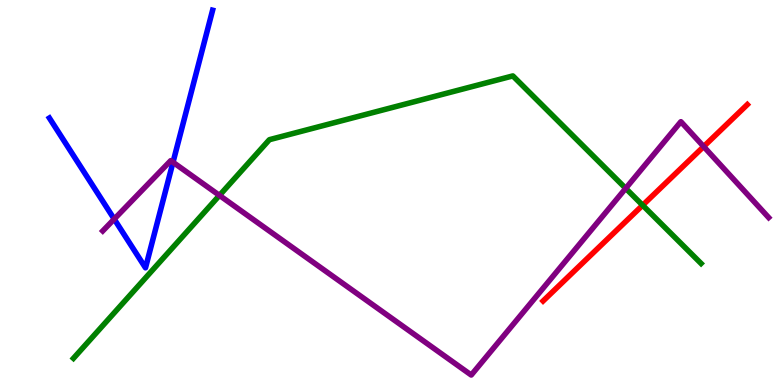[{'lines': ['blue', 'red'], 'intersections': []}, {'lines': ['green', 'red'], 'intersections': [{'x': 8.29, 'y': 4.67}]}, {'lines': ['purple', 'red'], 'intersections': [{'x': 9.08, 'y': 6.19}]}, {'lines': ['blue', 'green'], 'intersections': []}, {'lines': ['blue', 'purple'], 'intersections': [{'x': 1.47, 'y': 4.31}, {'x': 2.23, 'y': 5.79}]}, {'lines': ['green', 'purple'], 'intersections': [{'x': 2.83, 'y': 4.92}, {'x': 8.07, 'y': 5.11}]}]